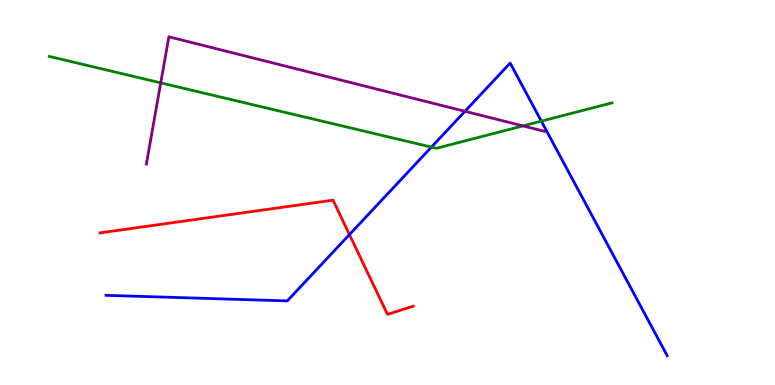[{'lines': ['blue', 'red'], 'intersections': [{'x': 4.51, 'y': 3.91}]}, {'lines': ['green', 'red'], 'intersections': []}, {'lines': ['purple', 'red'], 'intersections': []}, {'lines': ['blue', 'green'], 'intersections': [{'x': 5.57, 'y': 6.18}, {'x': 6.98, 'y': 6.85}]}, {'lines': ['blue', 'purple'], 'intersections': [{'x': 6.0, 'y': 7.11}]}, {'lines': ['green', 'purple'], 'intersections': [{'x': 2.07, 'y': 7.85}, {'x': 6.75, 'y': 6.73}]}]